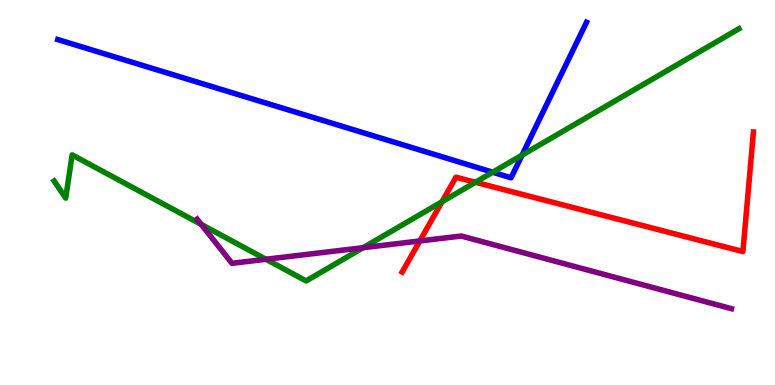[{'lines': ['blue', 'red'], 'intersections': []}, {'lines': ['green', 'red'], 'intersections': [{'x': 5.7, 'y': 4.76}, {'x': 6.13, 'y': 5.27}]}, {'lines': ['purple', 'red'], 'intersections': [{'x': 5.42, 'y': 3.74}]}, {'lines': ['blue', 'green'], 'intersections': [{'x': 6.36, 'y': 5.53}, {'x': 6.74, 'y': 5.97}]}, {'lines': ['blue', 'purple'], 'intersections': []}, {'lines': ['green', 'purple'], 'intersections': [{'x': 2.6, 'y': 4.17}, {'x': 3.43, 'y': 3.27}, {'x': 4.69, 'y': 3.57}]}]